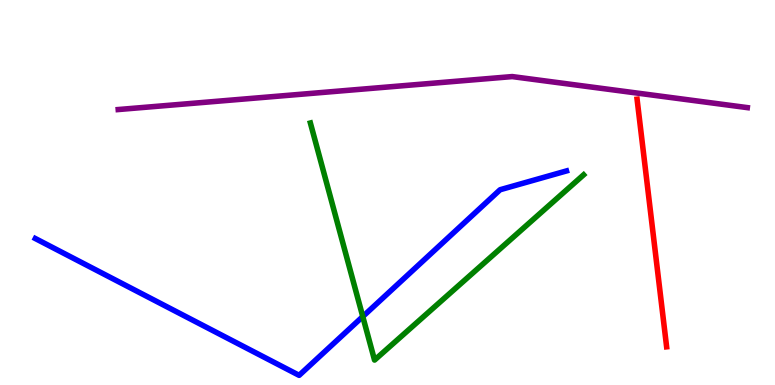[{'lines': ['blue', 'red'], 'intersections': []}, {'lines': ['green', 'red'], 'intersections': []}, {'lines': ['purple', 'red'], 'intersections': []}, {'lines': ['blue', 'green'], 'intersections': [{'x': 4.68, 'y': 1.78}]}, {'lines': ['blue', 'purple'], 'intersections': []}, {'lines': ['green', 'purple'], 'intersections': []}]